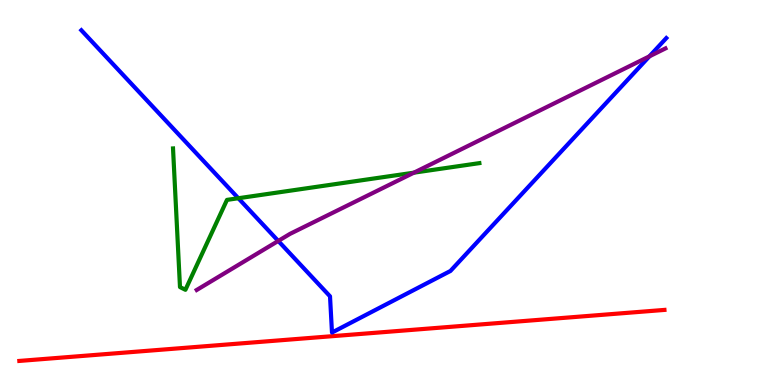[{'lines': ['blue', 'red'], 'intersections': []}, {'lines': ['green', 'red'], 'intersections': []}, {'lines': ['purple', 'red'], 'intersections': []}, {'lines': ['blue', 'green'], 'intersections': [{'x': 3.08, 'y': 4.85}]}, {'lines': ['blue', 'purple'], 'intersections': [{'x': 3.59, 'y': 3.74}, {'x': 8.38, 'y': 8.54}]}, {'lines': ['green', 'purple'], 'intersections': [{'x': 5.34, 'y': 5.52}]}]